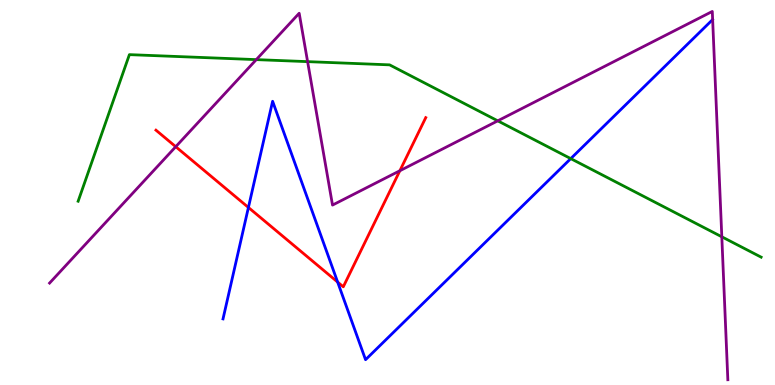[{'lines': ['blue', 'red'], 'intersections': [{'x': 3.21, 'y': 4.61}, {'x': 4.36, 'y': 2.67}]}, {'lines': ['green', 'red'], 'intersections': []}, {'lines': ['purple', 'red'], 'intersections': [{'x': 2.27, 'y': 6.19}, {'x': 5.16, 'y': 5.57}]}, {'lines': ['blue', 'green'], 'intersections': [{'x': 7.36, 'y': 5.88}]}, {'lines': ['blue', 'purple'], 'intersections': []}, {'lines': ['green', 'purple'], 'intersections': [{'x': 3.31, 'y': 8.45}, {'x': 3.97, 'y': 8.4}, {'x': 6.42, 'y': 6.86}, {'x': 9.31, 'y': 3.85}]}]